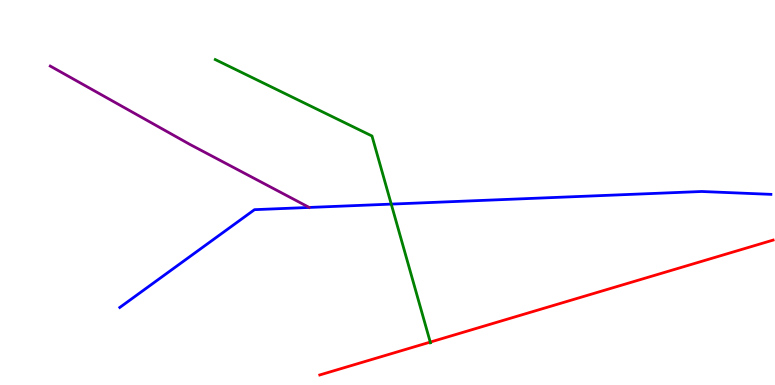[{'lines': ['blue', 'red'], 'intersections': []}, {'lines': ['green', 'red'], 'intersections': [{'x': 5.55, 'y': 1.11}]}, {'lines': ['purple', 'red'], 'intersections': []}, {'lines': ['blue', 'green'], 'intersections': [{'x': 5.05, 'y': 4.7}]}, {'lines': ['blue', 'purple'], 'intersections': []}, {'lines': ['green', 'purple'], 'intersections': []}]